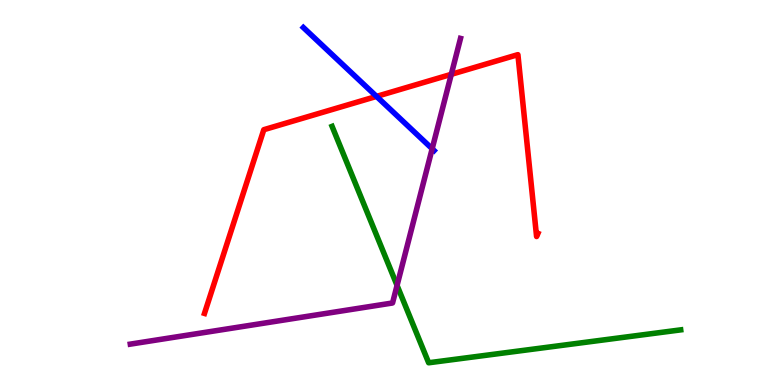[{'lines': ['blue', 'red'], 'intersections': [{'x': 4.86, 'y': 7.5}]}, {'lines': ['green', 'red'], 'intersections': []}, {'lines': ['purple', 'red'], 'intersections': [{'x': 5.82, 'y': 8.07}]}, {'lines': ['blue', 'green'], 'intersections': []}, {'lines': ['blue', 'purple'], 'intersections': [{'x': 5.58, 'y': 6.14}]}, {'lines': ['green', 'purple'], 'intersections': [{'x': 5.12, 'y': 2.59}]}]